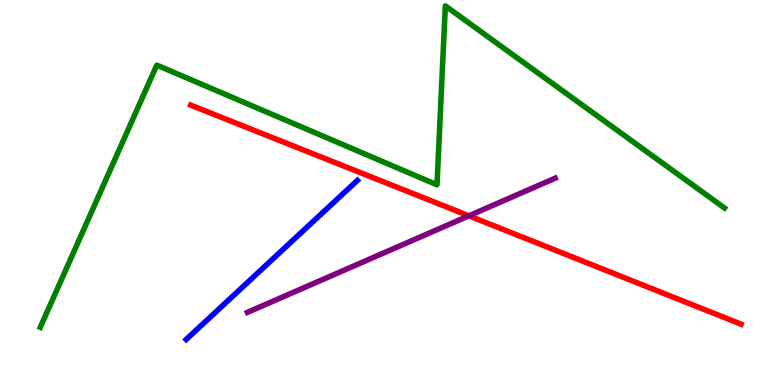[{'lines': ['blue', 'red'], 'intersections': []}, {'lines': ['green', 'red'], 'intersections': []}, {'lines': ['purple', 'red'], 'intersections': [{'x': 6.05, 'y': 4.39}]}, {'lines': ['blue', 'green'], 'intersections': []}, {'lines': ['blue', 'purple'], 'intersections': []}, {'lines': ['green', 'purple'], 'intersections': []}]